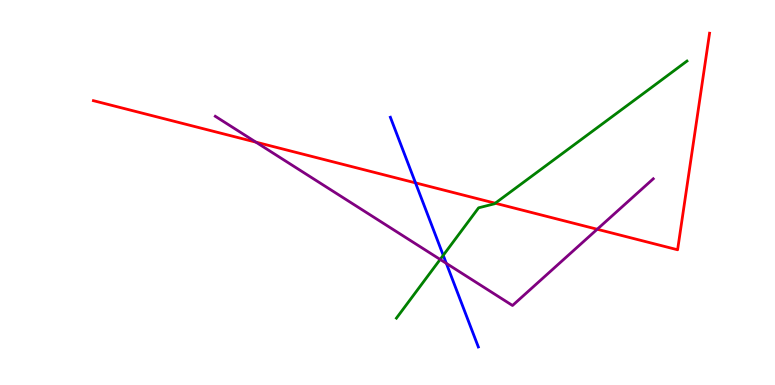[{'lines': ['blue', 'red'], 'intersections': [{'x': 5.36, 'y': 5.25}]}, {'lines': ['green', 'red'], 'intersections': [{'x': 6.39, 'y': 4.72}]}, {'lines': ['purple', 'red'], 'intersections': [{'x': 3.3, 'y': 6.31}, {'x': 7.71, 'y': 4.05}]}, {'lines': ['blue', 'green'], 'intersections': [{'x': 5.72, 'y': 3.37}]}, {'lines': ['blue', 'purple'], 'intersections': [{'x': 5.76, 'y': 3.16}]}, {'lines': ['green', 'purple'], 'intersections': [{'x': 5.68, 'y': 3.26}]}]